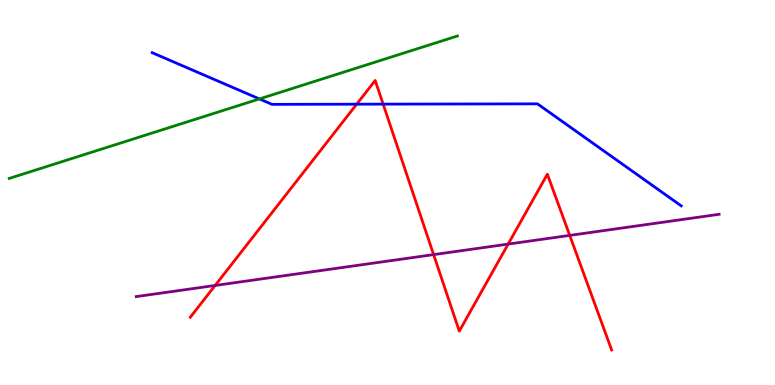[{'lines': ['blue', 'red'], 'intersections': [{'x': 4.6, 'y': 7.29}, {'x': 4.94, 'y': 7.3}]}, {'lines': ['green', 'red'], 'intersections': []}, {'lines': ['purple', 'red'], 'intersections': [{'x': 2.78, 'y': 2.59}, {'x': 5.6, 'y': 3.39}, {'x': 6.56, 'y': 3.66}, {'x': 7.35, 'y': 3.89}]}, {'lines': ['blue', 'green'], 'intersections': [{'x': 3.35, 'y': 7.43}]}, {'lines': ['blue', 'purple'], 'intersections': []}, {'lines': ['green', 'purple'], 'intersections': []}]